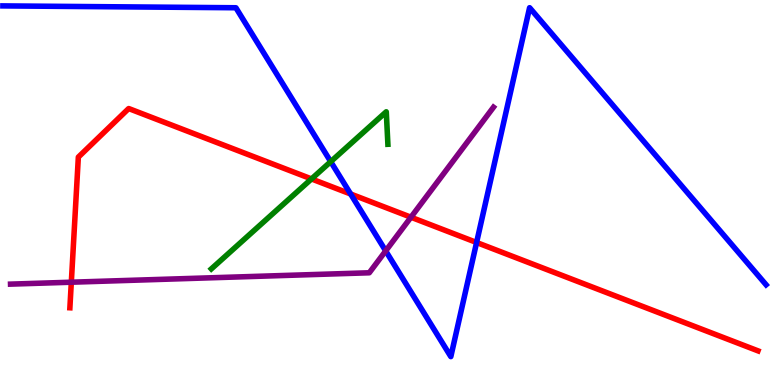[{'lines': ['blue', 'red'], 'intersections': [{'x': 4.52, 'y': 4.96}, {'x': 6.15, 'y': 3.7}]}, {'lines': ['green', 'red'], 'intersections': [{'x': 4.02, 'y': 5.35}]}, {'lines': ['purple', 'red'], 'intersections': [{'x': 0.92, 'y': 2.67}, {'x': 5.3, 'y': 4.36}]}, {'lines': ['blue', 'green'], 'intersections': [{'x': 4.27, 'y': 5.8}]}, {'lines': ['blue', 'purple'], 'intersections': [{'x': 4.98, 'y': 3.48}]}, {'lines': ['green', 'purple'], 'intersections': []}]